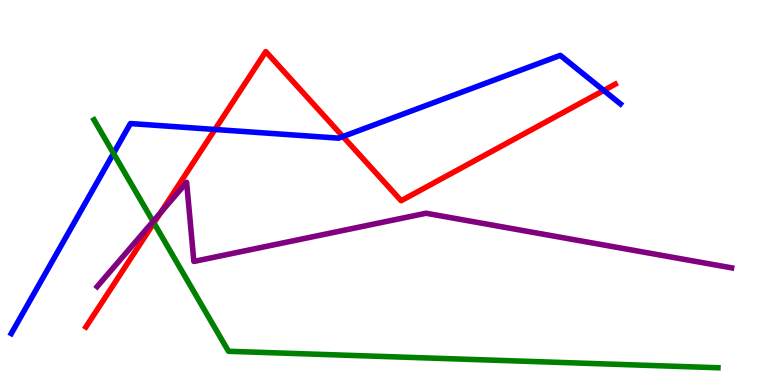[{'lines': ['blue', 'red'], 'intersections': [{'x': 2.77, 'y': 6.64}, {'x': 4.42, 'y': 6.45}, {'x': 7.79, 'y': 7.65}]}, {'lines': ['green', 'red'], 'intersections': [{'x': 1.99, 'y': 4.21}]}, {'lines': ['purple', 'red'], 'intersections': [{'x': 2.07, 'y': 4.47}]}, {'lines': ['blue', 'green'], 'intersections': [{'x': 1.46, 'y': 6.02}]}, {'lines': ['blue', 'purple'], 'intersections': []}, {'lines': ['green', 'purple'], 'intersections': [{'x': 1.97, 'y': 4.25}]}]